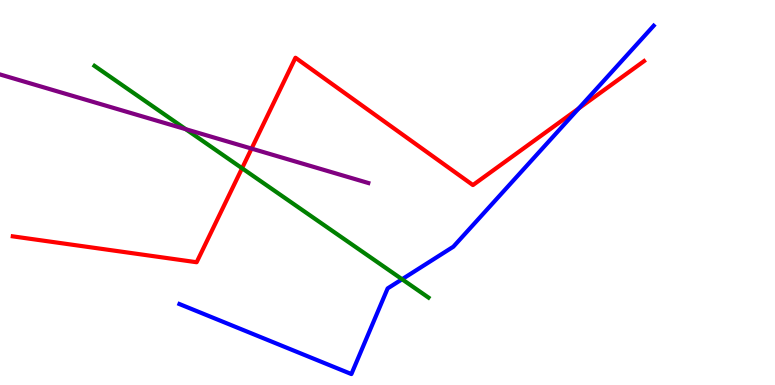[{'lines': ['blue', 'red'], 'intersections': [{'x': 7.47, 'y': 7.18}]}, {'lines': ['green', 'red'], 'intersections': [{'x': 3.12, 'y': 5.63}]}, {'lines': ['purple', 'red'], 'intersections': [{'x': 3.25, 'y': 6.14}]}, {'lines': ['blue', 'green'], 'intersections': [{'x': 5.19, 'y': 2.75}]}, {'lines': ['blue', 'purple'], 'intersections': []}, {'lines': ['green', 'purple'], 'intersections': [{'x': 2.4, 'y': 6.64}]}]